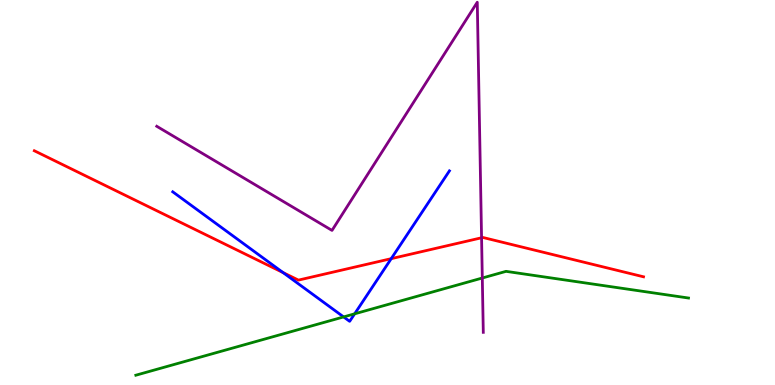[{'lines': ['blue', 'red'], 'intersections': [{'x': 3.65, 'y': 2.92}, {'x': 5.05, 'y': 3.28}]}, {'lines': ['green', 'red'], 'intersections': []}, {'lines': ['purple', 'red'], 'intersections': [{'x': 6.21, 'y': 3.82}]}, {'lines': ['blue', 'green'], 'intersections': [{'x': 4.43, 'y': 1.77}, {'x': 4.58, 'y': 1.85}]}, {'lines': ['blue', 'purple'], 'intersections': []}, {'lines': ['green', 'purple'], 'intersections': [{'x': 6.22, 'y': 2.78}]}]